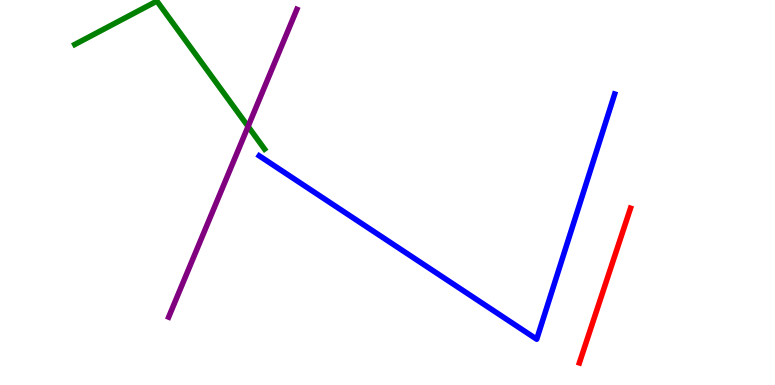[{'lines': ['blue', 'red'], 'intersections': []}, {'lines': ['green', 'red'], 'intersections': []}, {'lines': ['purple', 'red'], 'intersections': []}, {'lines': ['blue', 'green'], 'intersections': []}, {'lines': ['blue', 'purple'], 'intersections': []}, {'lines': ['green', 'purple'], 'intersections': [{'x': 3.2, 'y': 6.72}]}]